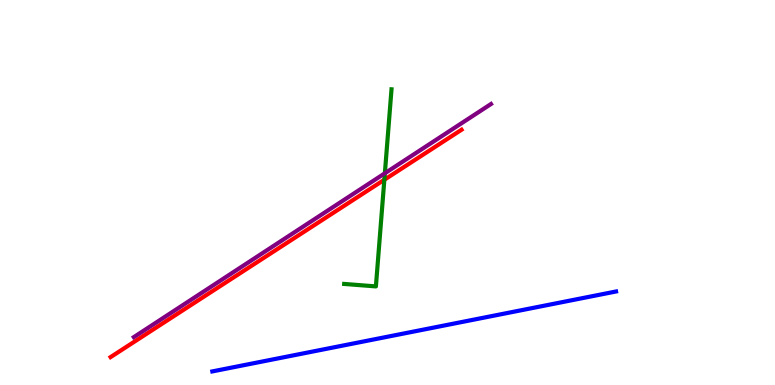[{'lines': ['blue', 'red'], 'intersections': []}, {'lines': ['green', 'red'], 'intersections': [{'x': 4.96, 'y': 5.33}]}, {'lines': ['purple', 'red'], 'intersections': []}, {'lines': ['blue', 'green'], 'intersections': []}, {'lines': ['blue', 'purple'], 'intersections': []}, {'lines': ['green', 'purple'], 'intersections': [{'x': 4.97, 'y': 5.5}]}]